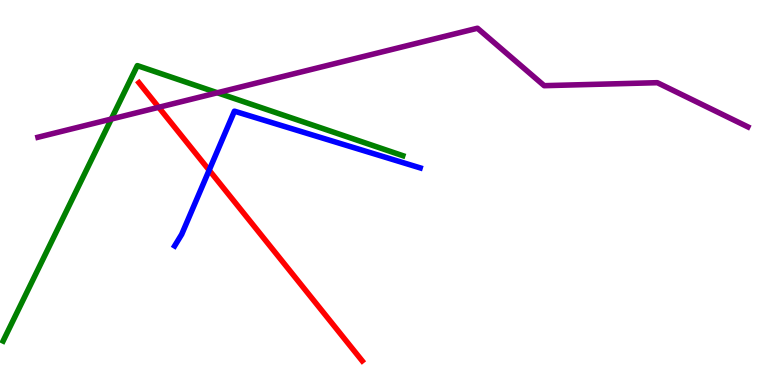[{'lines': ['blue', 'red'], 'intersections': [{'x': 2.7, 'y': 5.58}]}, {'lines': ['green', 'red'], 'intersections': []}, {'lines': ['purple', 'red'], 'intersections': [{'x': 2.05, 'y': 7.21}]}, {'lines': ['blue', 'green'], 'intersections': []}, {'lines': ['blue', 'purple'], 'intersections': []}, {'lines': ['green', 'purple'], 'intersections': [{'x': 1.44, 'y': 6.91}, {'x': 2.8, 'y': 7.59}]}]